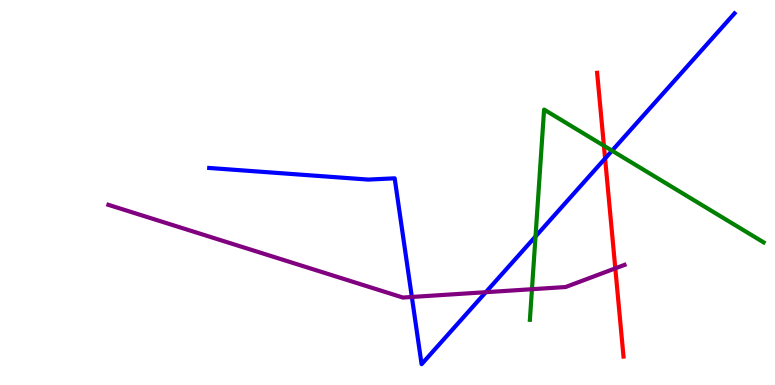[{'lines': ['blue', 'red'], 'intersections': [{'x': 7.81, 'y': 5.88}]}, {'lines': ['green', 'red'], 'intersections': [{'x': 7.79, 'y': 6.21}]}, {'lines': ['purple', 'red'], 'intersections': [{'x': 7.94, 'y': 3.03}]}, {'lines': ['blue', 'green'], 'intersections': [{'x': 6.91, 'y': 3.86}, {'x': 7.9, 'y': 6.09}]}, {'lines': ['blue', 'purple'], 'intersections': [{'x': 5.31, 'y': 2.29}, {'x': 6.27, 'y': 2.41}]}, {'lines': ['green', 'purple'], 'intersections': [{'x': 6.86, 'y': 2.49}]}]